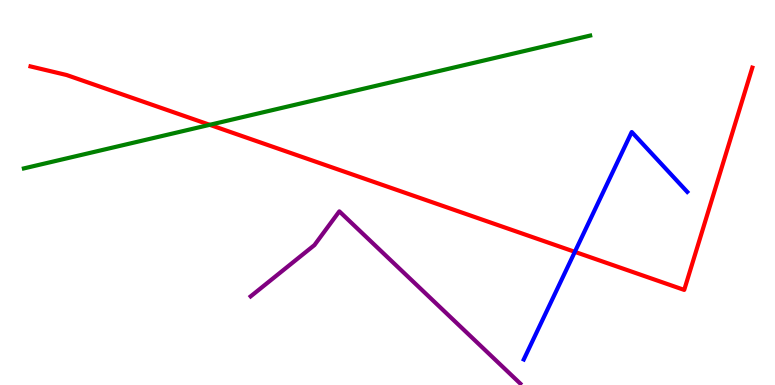[{'lines': ['blue', 'red'], 'intersections': [{'x': 7.42, 'y': 3.46}]}, {'lines': ['green', 'red'], 'intersections': [{'x': 2.71, 'y': 6.76}]}, {'lines': ['purple', 'red'], 'intersections': []}, {'lines': ['blue', 'green'], 'intersections': []}, {'lines': ['blue', 'purple'], 'intersections': []}, {'lines': ['green', 'purple'], 'intersections': []}]